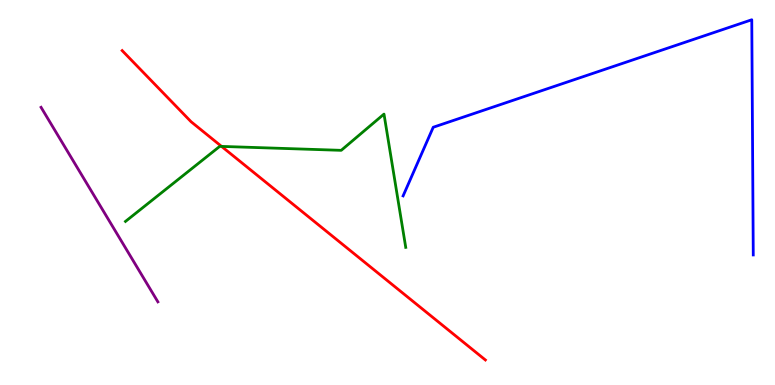[{'lines': ['blue', 'red'], 'intersections': []}, {'lines': ['green', 'red'], 'intersections': [{'x': 2.86, 'y': 6.2}]}, {'lines': ['purple', 'red'], 'intersections': []}, {'lines': ['blue', 'green'], 'intersections': []}, {'lines': ['blue', 'purple'], 'intersections': []}, {'lines': ['green', 'purple'], 'intersections': []}]